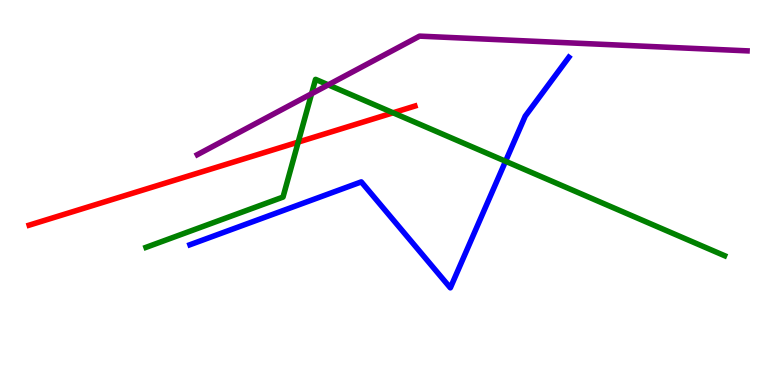[{'lines': ['blue', 'red'], 'intersections': []}, {'lines': ['green', 'red'], 'intersections': [{'x': 3.85, 'y': 6.31}, {'x': 5.07, 'y': 7.07}]}, {'lines': ['purple', 'red'], 'intersections': []}, {'lines': ['blue', 'green'], 'intersections': [{'x': 6.52, 'y': 5.81}]}, {'lines': ['blue', 'purple'], 'intersections': []}, {'lines': ['green', 'purple'], 'intersections': [{'x': 4.02, 'y': 7.57}, {'x': 4.24, 'y': 7.8}]}]